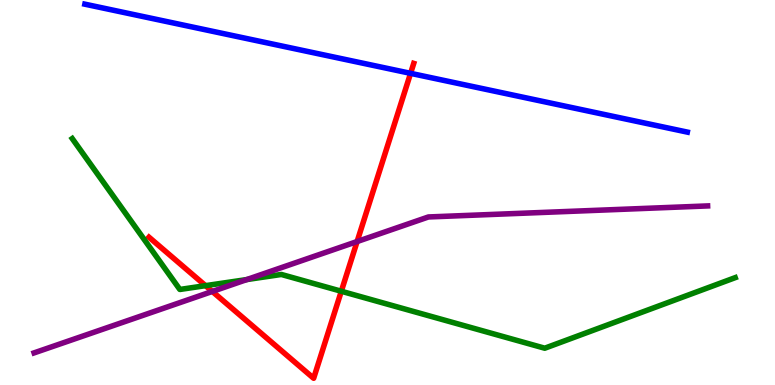[{'lines': ['blue', 'red'], 'intersections': [{'x': 5.3, 'y': 8.1}]}, {'lines': ['green', 'red'], 'intersections': [{'x': 2.65, 'y': 2.58}, {'x': 4.4, 'y': 2.44}]}, {'lines': ['purple', 'red'], 'intersections': [{'x': 2.74, 'y': 2.43}, {'x': 4.61, 'y': 3.73}]}, {'lines': ['blue', 'green'], 'intersections': []}, {'lines': ['blue', 'purple'], 'intersections': []}, {'lines': ['green', 'purple'], 'intersections': [{'x': 3.18, 'y': 2.74}]}]